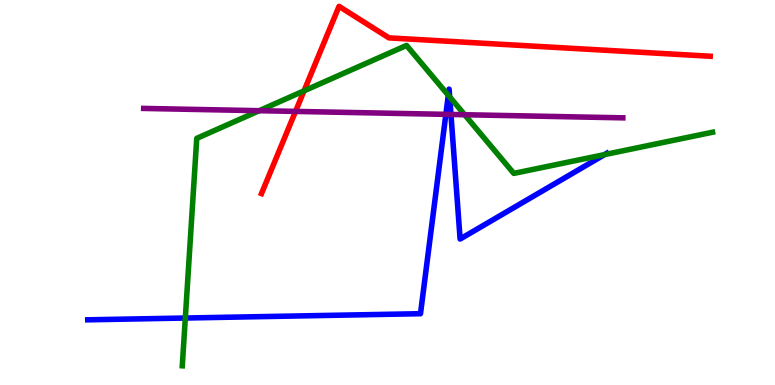[{'lines': ['blue', 'red'], 'intersections': []}, {'lines': ['green', 'red'], 'intersections': [{'x': 3.92, 'y': 7.64}]}, {'lines': ['purple', 'red'], 'intersections': [{'x': 3.81, 'y': 7.11}]}, {'lines': ['blue', 'green'], 'intersections': [{'x': 2.39, 'y': 1.74}, {'x': 5.78, 'y': 7.53}, {'x': 5.8, 'y': 7.48}, {'x': 7.8, 'y': 5.98}]}, {'lines': ['blue', 'purple'], 'intersections': [{'x': 5.75, 'y': 7.03}, {'x': 5.82, 'y': 7.03}]}, {'lines': ['green', 'purple'], 'intersections': [{'x': 3.34, 'y': 7.12}, {'x': 6.0, 'y': 7.02}]}]